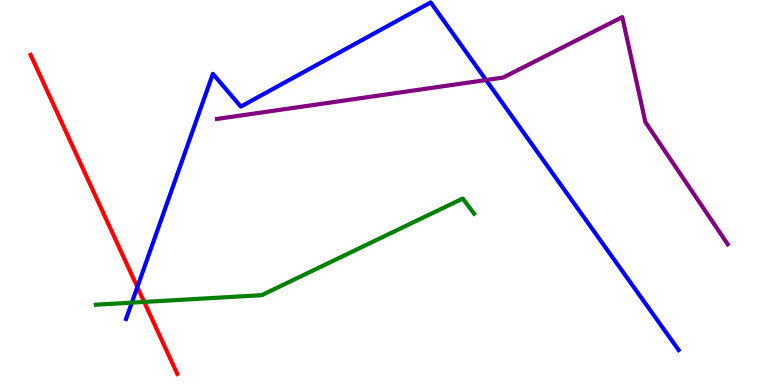[{'lines': ['blue', 'red'], 'intersections': [{'x': 1.77, 'y': 2.54}]}, {'lines': ['green', 'red'], 'intersections': [{'x': 1.86, 'y': 2.16}]}, {'lines': ['purple', 'red'], 'intersections': []}, {'lines': ['blue', 'green'], 'intersections': [{'x': 1.7, 'y': 2.14}]}, {'lines': ['blue', 'purple'], 'intersections': [{'x': 6.27, 'y': 7.92}]}, {'lines': ['green', 'purple'], 'intersections': []}]